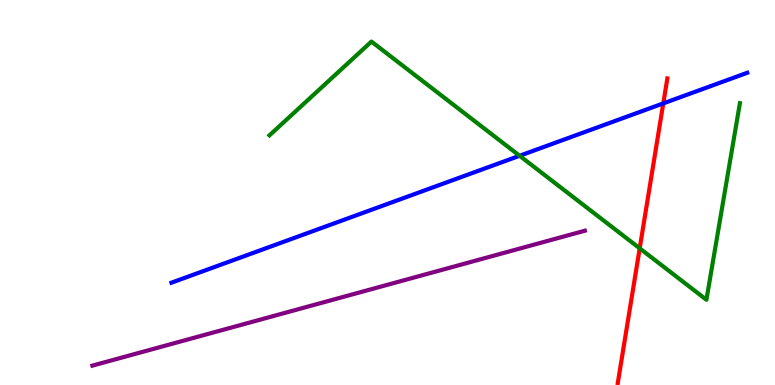[{'lines': ['blue', 'red'], 'intersections': [{'x': 8.56, 'y': 7.31}]}, {'lines': ['green', 'red'], 'intersections': [{'x': 8.25, 'y': 3.55}]}, {'lines': ['purple', 'red'], 'intersections': []}, {'lines': ['blue', 'green'], 'intersections': [{'x': 6.7, 'y': 5.95}]}, {'lines': ['blue', 'purple'], 'intersections': []}, {'lines': ['green', 'purple'], 'intersections': []}]